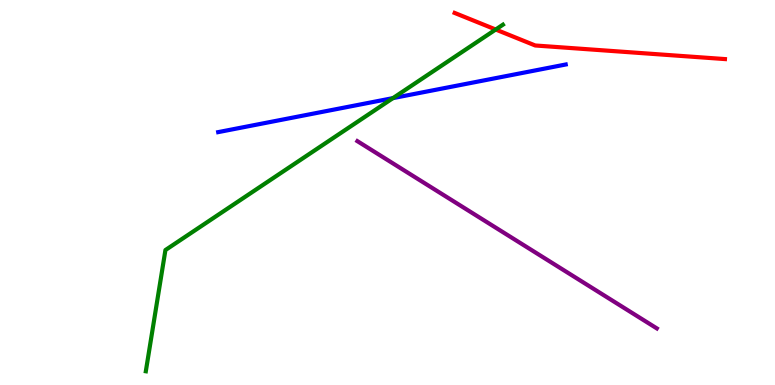[{'lines': ['blue', 'red'], 'intersections': []}, {'lines': ['green', 'red'], 'intersections': [{'x': 6.4, 'y': 9.23}]}, {'lines': ['purple', 'red'], 'intersections': []}, {'lines': ['blue', 'green'], 'intersections': [{'x': 5.07, 'y': 7.45}]}, {'lines': ['blue', 'purple'], 'intersections': []}, {'lines': ['green', 'purple'], 'intersections': []}]